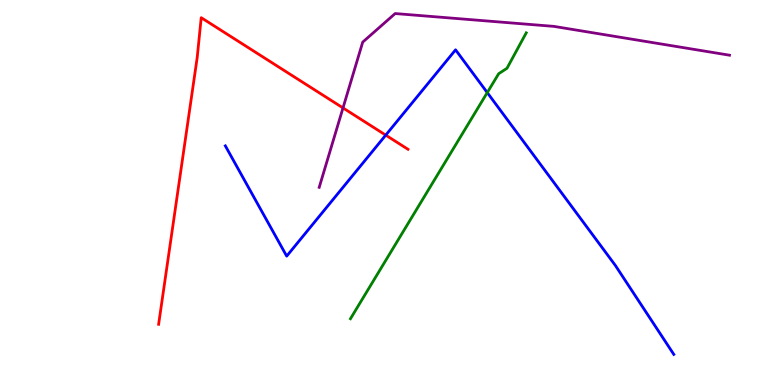[{'lines': ['blue', 'red'], 'intersections': [{'x': 4.98, 'y': 6.49}]}, {'lines': ['green', 'red'], 'intersections': []}, {'lines': ['purple', 'red'], 'intersections': [{'x': 4.43, 'y': 7.2}]}, {'lines': ['blue', 'green'], 'intersections': [{'x': 6.29, 'y': 7.59}]}, {'lines': ['blue', 'purple'], 'intersections': []}, {'lines': ['green', 'purple'], 'intersections': []}]